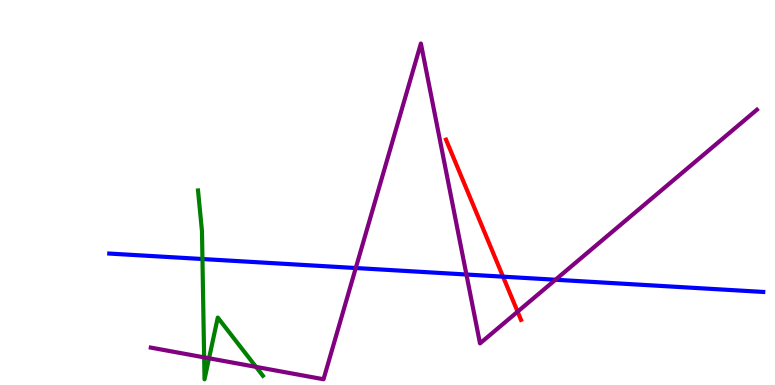[{'lines': ['blue', 'red'], 'intersections': [{'x': 6.49, 'y': 2.81}]}, {'lines': ['green', 'red'], 'intersections': []}, {'lines': ['purple', 'red'], 'intersections': [{'x': 6.68, 'y': 1.9}]}, {'lines': ['blue', 'green'], 'intersections': [{'x': 2.61, 'y': 3.27}]}, {'lines': ['blue', 'purple'], 'intersections': [{'x': 4.59, 'y': 3.04}, {'x': 6.02, 'y': 2.87}, {'x': 7.17, 'y': 2.73}]}, {'lines': ['green', 'purple'], 'intersections': [{'x': 2.63, 'y': 0.718}, {'x': 2.7, 'y': 0.694}, {'x': 3.3, 'y': 0.471}]}]